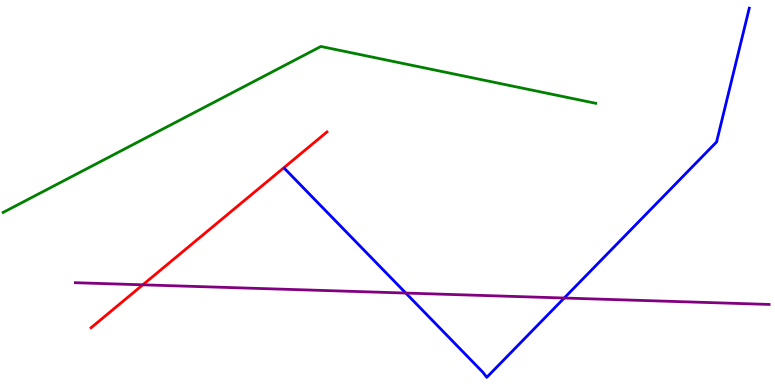[{'lines': ['blue', 'red'], 'intersections': []}, {'lines': ['green', 'red'], 'intersections': []}, {'lines': ['purple', 'red'], 'intersections': [{'x': 1.84, 'y': 2.6}]}, {'lines': ['blue', 'green'], 'intersections': []}, {'lines': ['blue', 'purple'], 'intersections': [{'x': 5.24, 'y': 2.39}, {'x': 7.28, 'y': 2.26}]}, {'lines': ['green', 'purple'], 'intersections': []}]